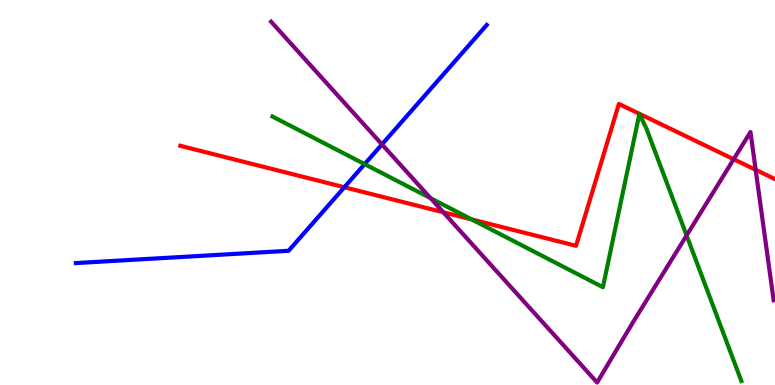[{'lines': ['blue', 'red'], 'intersections': [{'x': 4.44, 'y': 5.14}]}, {'lines': ['green', 'red'], 'intersections': [{'x': 6.09, 'y': 4.3}]}, {'lines': ['purple', 'red'], 'intersections': [{'x': 5.72, 'y': 4.49}, {'x': 9.47, 'y': 5.86}, {'x': 9.75, 'y': 5.59}]}, {'lines': ['blue', 'green'], 'intersections': [{'x': 4.71, 'y': 5.74}]}, {'lines': ['blue', 'purple'], 'intersections': [{'x': 4.93, 'y': 6.25}]}, {'lines': ['green', 'purple'], 'intersections': [{'x': 5.56, 'y': 4.85}, {'x': 8.86, 'y': 3.88}]}]